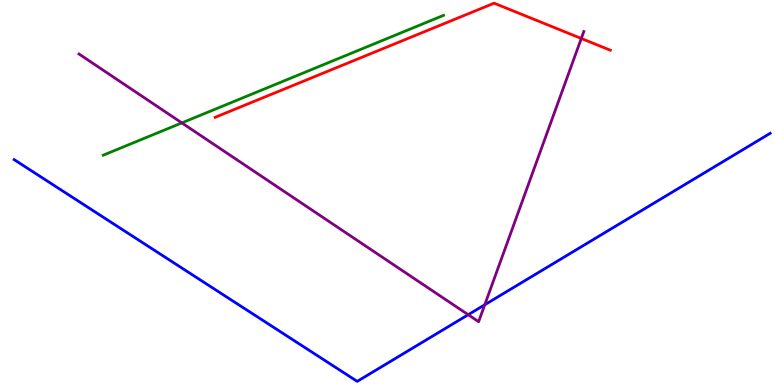[{'lines': ['blue', 'red'], 'intersections': []}, {'lines': ['green', 'red'], 'intersections': []}, {'lines': ['purple', 'red'], 'intersections': [{'x': 7.5, 'y': 9.0}]}, {'lines': ['blue', 'green'], 'intersections': []}, {'lines': ['blue', 'purple'], 'intersections': [{'x': 6.04, 'y': 1.83}, {'x': 6.25, 'y': 2.08}]}, {'lines': ['green', 'purple'], 'intersections': [{'x': 2.35, 'y': 6.81}]}]